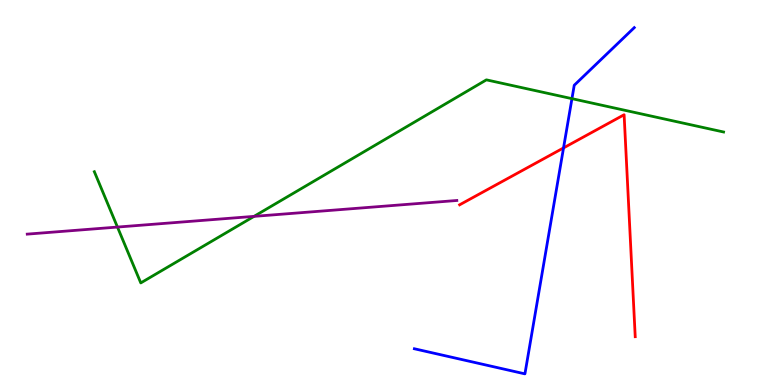[{'lines': ['blue', 'red'], 'intersections': [{'x': 7.27, 'y': 6.16}]}, {'lines': ['green', 'red'], 'intersections': []}, {'lines': ['purple', 'red'], 'intersections': []}, {'lines': ['blue', 'green'], 'intersections': [{'x': 7.38, 'y': 7.44}]}, {'lines': ['blue', 'purple'], 'intersections': []}, {'lines': ['green', 'purple'], 'intersections': [{'x': 1.52, 'y': 4.1}, {'x': 3.28, 'y': 4.38}]}]